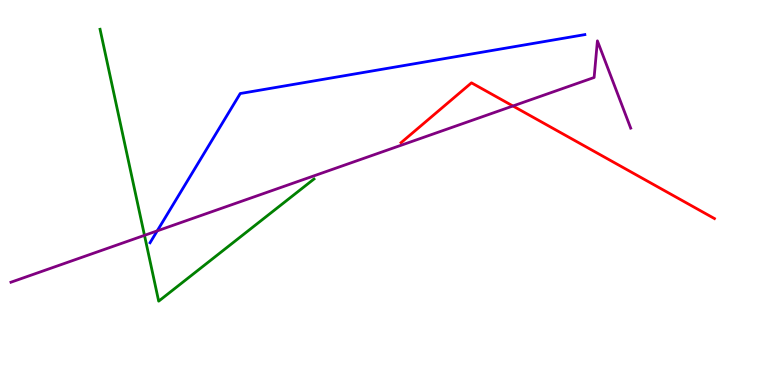[{'lines': ['blue', 'red'], 'intersections': []}, {'lines': ['green', 'red'], 'intersections': []}, {'lines': ['purple', 'red'], 'intersections': [{'x': 6.62, 'y': 7.25}]}, {'lines': ['blue', 'green'], 'intersections': []}, {'lines': ['blue', 'purple'], 'intersections': [{'x': 2.03, 'y': 4.0}]}, {'lines': ['green', 'purple'], 'intersections': [{'x': 1.86, 'y': 3.89}]}]